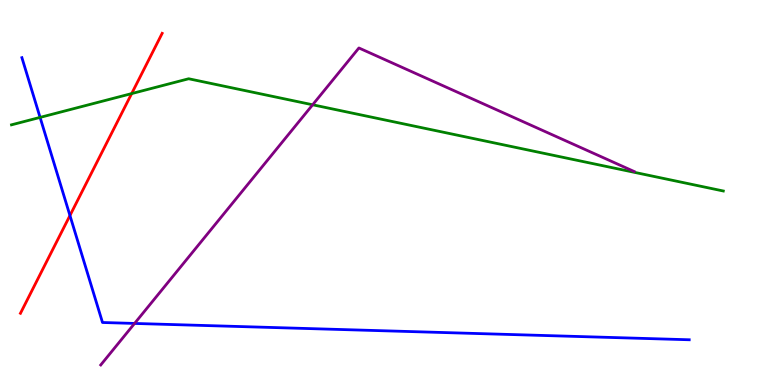[{'lines': ['blue', 'red'], 'intersections': [{'x': 0.903, 'y': 4.4}]}, {'lines': ['green', 'red'], 'intersections': [{'x': 1.7, 'y': 7.57}]}, {'lines': ['purple', 'red'], 'intersections': []}, {'lines': ['blue', 'green'], 'intersections': [{'x': 0.517, 'y': 6.95}]}, {'lines': ['blue', 'purple'], 'intersections': [{'x': 1.74, 'y': 1.6}]}, {'lines': ['green', 'purple'], 'intersections': [{'x': 4.03, 'y': 7.28}]}]